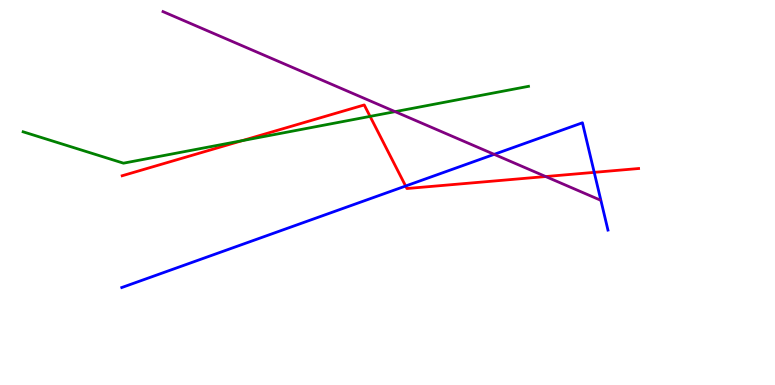[{'lines': ['blue', 'red'], 'intersections': [{'x': 5.23, 'y': 5.17}, {'x': 7.67, 'y': 5.52}]}, {'lines': ['green', 'red'], 'intersections': [{'x': 3.12, 'y': 6.35}, {'x': 4.78, 'y': 6.98}]}, {'lines': ['purple', 'red'], 'intersections': [{'x': 7.04, 'y': 5.41}]}, {'lines': ['blue', 'green'], 'intersections': []}, {'lines': ['blue', 'purple'], 'intersections': [{'x': 6.38, 'y': 5.99}]}, {'lines': ['green', 'purple'], 'intersections': [{'x': 5.1, 'y': 7.1}]}]